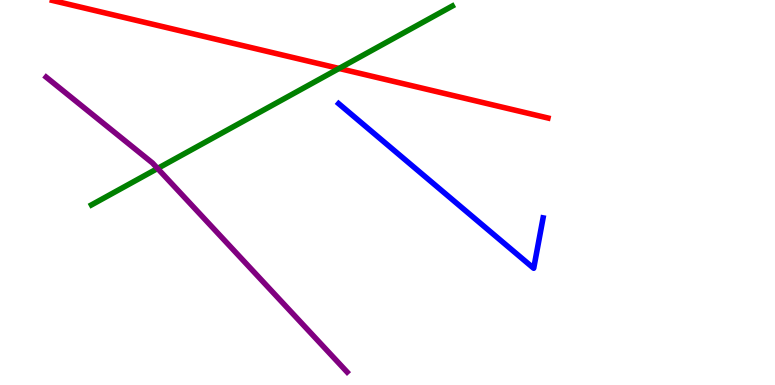[{'lines': ['blue', 'red'], 'intersections': []}, {'lines': ['green', 'red'], 'intersections': [{'x': 4.38, 'y': 8.22}]}, {'lines': ['purple', 'red'], 'intersections': []}, {'lines': ['blue', 'green'], 'intersections': []}, {'lines': ['blue', 'purple'], 'intersections': []}, {'lines': ['green', 'purple'], 'intersections': [{'x': 2.03, 'y': 5.62}]}]